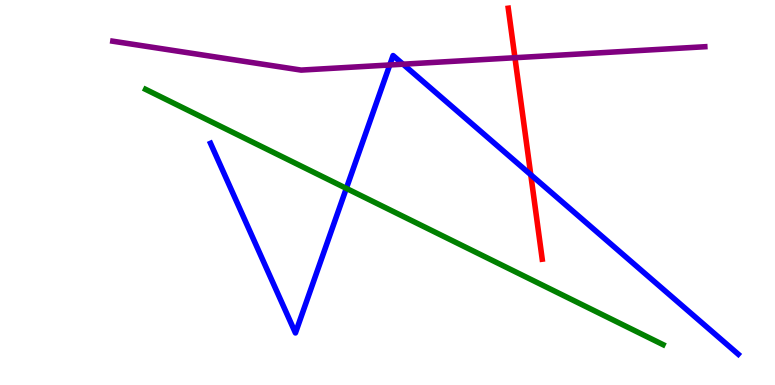[{'lines': ['blue', 'red'], 'intersections': [{'x': 6.85, 'y': 5.46}]}, {'lines': ['green', 'red'], 'intersections': []}, {'lines': ['purple', 'red'], 'intersections': [{'x': 6.64, 'y': 8.5}]}, {'lines': ['blue', 'green'], 'intersections': [{'x': 4.47, 'y': 5.11}]}, {'lines': ['blue', 'purple'], 'intersections': [{'x': 5.03, 'y': 8.31}, {'x': 5.2, 'y': 8.33}]}, {'lines': ['green', 'purple'], 'intersections': []}]